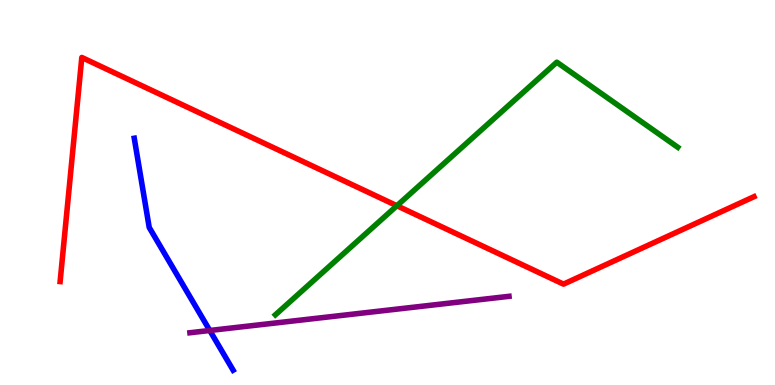[{'lines': ['blue', 'red'], 'intersections': []}, {'lines': ['green', 'red'], 'intersections': [{'x': 5.12, 'y': 4.66}]}, {'lines': ['purple', 'red'], 'intersections': []}, {'lines': ['blue', 'green'], 'intersections': []}, {'lines': ['blue', 'purple'], 'intersections': [{'x': 2.71, 'y': 1.42}]}, {'lines': ['green', 'purple'], 'intersections': []}]